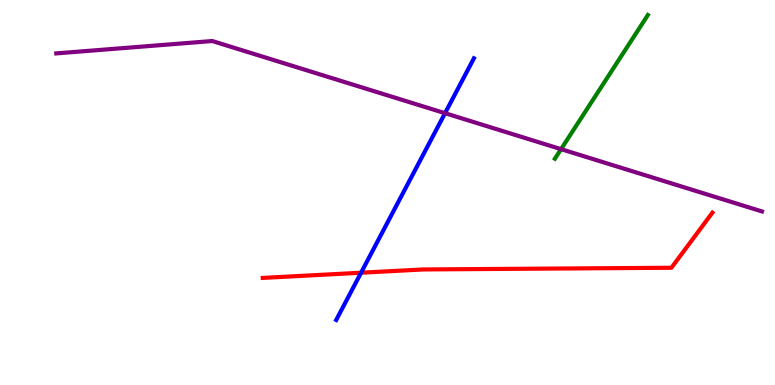[{'lines': ['blue', 'red'], 'intersections': [{'x': 4.66, 'y': 2.92}]}, {'lines': ['green', 'red'], 'intersections': []}, {'lines': ['purple', 'red'], 'intersections': []}, {'lines': ['blue', 'green'], 'intersections': []}, {'lines': ['blue', 'purple'], 'intersections': [{'x': 5.74, 'y': 7.06}]}, {'lines': ['green', 'purple'], 'intersections': [{'x': 7.24, 'y': 6.13}]}]